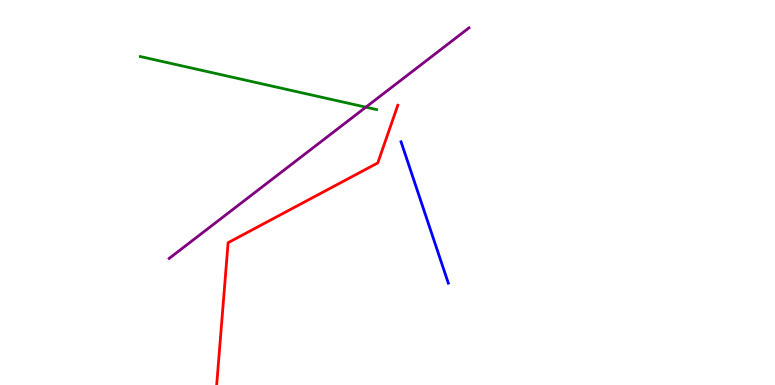[{'lines': ['blue', 'red'], 'intersections': []}, {'lines': ['green', 'red'], 'intersections': []}, {'lines': ['purple', 'red'], 'intersections': []}, {'lines': ['blue', 'green'], 'intersections': []}, {'lines': ['blue', 'purple'], 'intersections': []}, {'lines': ['green', 'purple'], 'intersections': [{'x': 4.72, 'y': 7.22}]}]